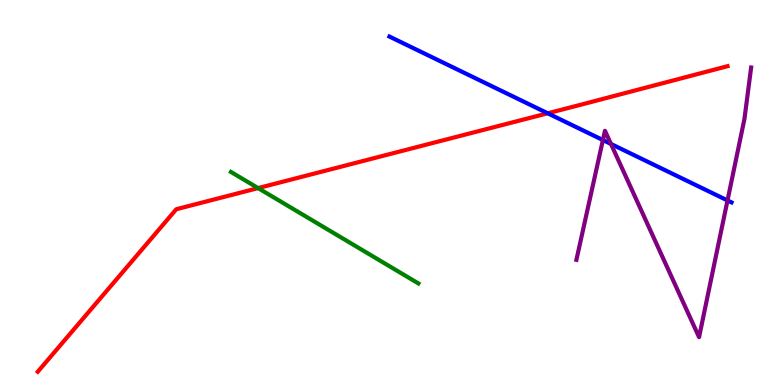[{'lines': ['blue', 'red'], 'intersections': [{'x': 7.07, 'y': 7.06}]}, {'lines': ['green', 'red'], 'intersections': [{'x': 3.33, 'y': 5.11}]}, {'lines': ['purple', 'red'], 'intersections': []}, {'lines': ['blue', 'green'], 'intersections': []}, {'lines': ['blue', 'purple'], 'intersections': [{'x': 7.78, 'y': 6.36}, {'x': 7.88, 'y': 6.26}, {'x': 9.39, 'y': 4.79}]}, {'lines': ['green', 'purple'], 'intersections': []}]